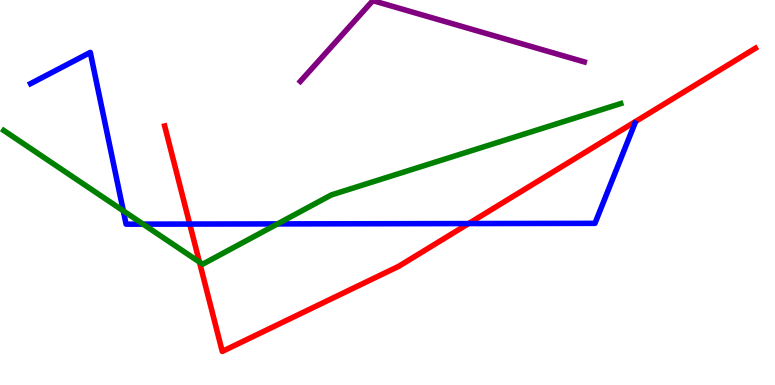[{'lines': ['blue', 'red'], 'intersections': [{'x': 2.45, 'y': 4.18}, {'x': 6.05, 'y': 4.19}]}, {'lines': ['green', 'red'], 'intersections': [{'x': 2.57, 'y': 3.19}]}, {'lines': ['purple', 'red'], 'intersections': []}, {'lines': ['blue', 'green'], 'intersections': [{'x': 1.59, 'y': 4.52}, {'x': 1.85, 'y': 4.18}, {'x': 3.58, 'y': 4.18}]}, {'lines': ['blue', 'purple'], 'intersections': []}, {'lines': ['green', 'purple'], 'intersections': []}]